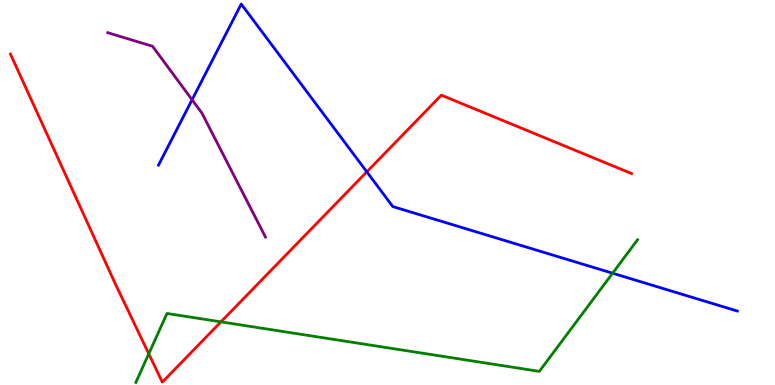[{'lines': ['blue', 'red'], 'intersections': [{'x': 4.73, 'y': 5.54}]}, {'lines': ['green', 'red'], 'intersections': [{'x': 1.92, 'y': 0.811}, {'x': 2.85, 'y': 1.64}]}, {'lines': ['purple', 'red'], 'intersections': []}, {'lines': ['blue', 'green'], 'intersections': [{'x': 7.9, 'y': 2.9}]}, {'lines': ['blue', 'purple'], 'intersections': [{'x': 2.48, 'y': 7.41}]}, {'lines': ['green', 'purple'], 'intersections': []}]